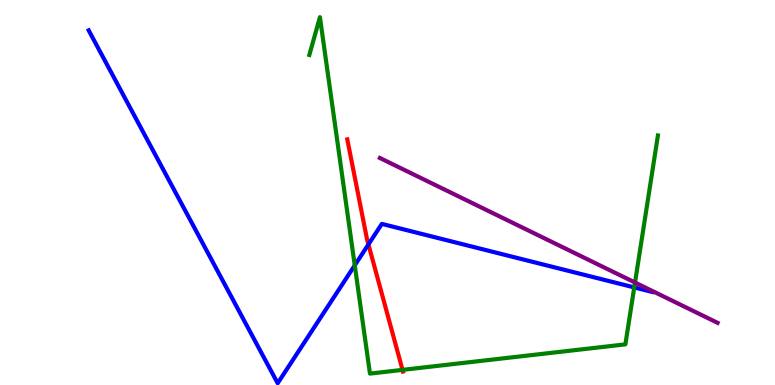[{'lines': ['blue', 'red'], 'intersections': [{'x': 4.75, 'y': 3.65}]}, {'lines': ['green', 'red'], 'intersections': [{'x': 5.19, 'y': 0.393}]}, {'lines': ['purple', 'red'], 'intersections': []}, {'lines': ['blue', 'green'], 'intersections': [{'x': 4.58, 'y': 3.11}, {'x': 8.18, 'y': 2.53}]}, {'lines': ['blue', 'purple'], 'intersections': []}, {'lines': ['green', 'purple'], 'intersections': [{'x': 8.19, 'y': 2.66}]}]